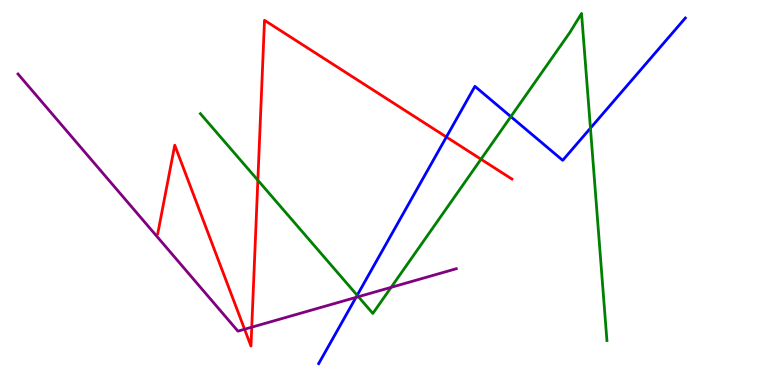[{'lines': ['blue', 'red'], 'intersections': [{'x': 5.76, 'y': 6.44}]}, {'lines': ['green', 'red'], 'intersections': [{'x': 3.33, 'y': 5.32}, {'x': 6.21, 'y': 5.86}]}, {'lines': ['purple', 'red'], 'intersections': [{'x': 3.16, 'y': 1.45}, {'x': 3.25, 'y': 1.5}]}, {'lines': ['blue', 'green'], 'intersections': [{'x': 4.61, 'y': 2.33}, {'x': 6.59, 'y': 6.97}, {'x': 7.62, 'y': 6.67}]}, {'lines': ['blue', 'purple'], 'intersections': [{'x': 4.59, 'y': 2.28}]}, {'lines': ['green', 'purple'], 'intersections': [{'x': 4.62, 'y': 2.29}, {'x': 5.05, 'y': 2.54}]}]